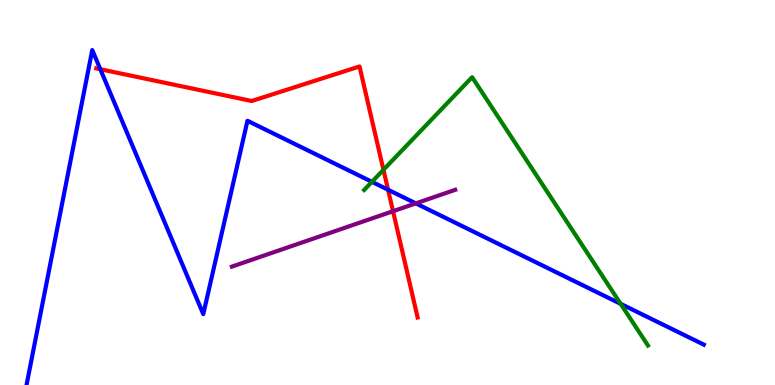[{'lines': ['blue', 'red'], 'intersections': [{'x': 1.29, 'y': 8.2}, {'x': 5.01, 'y': 5.07}]}, {'lines': ['green', 'red'], 'intersections': [{'x': 4.95, 'y': 5.59}]}, {'lines': ['purple', 'red'], 'intersections': [{'x': 5.07, 'y': 4.51}]}, {'lines': ['blue', 'green'], 'intersections': [{'x': 4.8, 'y': 5.28}, {'x': 8.01, 'y': 2.11}]}, {'lines': ['blue', 'purple'], 'intersections': [{'x': 5.37, 'y': 4.72}]}, {'lines': ['green', 'purple'], 'intersections': []}]